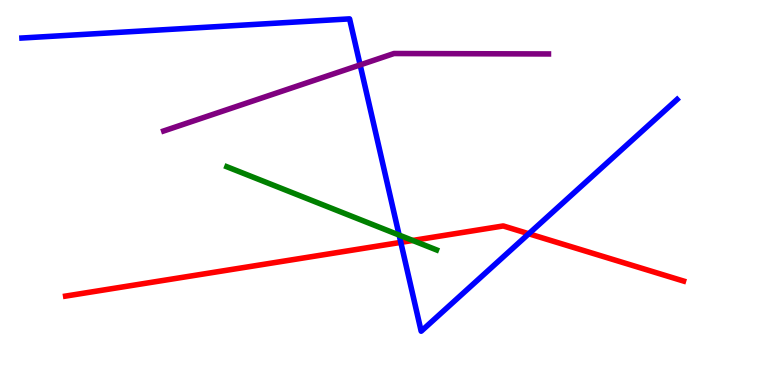[{'lines': ['blue', 'red'], 'intersections': [{'x': 5.17, 'y': 3.7}, {'x': 6.82, 'y': 3.93}]}, {'lines': ['green', 'red'], 'intersections': [{'x': 5.33, 'y': 3.75}]}, {'lines': ['purple', 'red'], 'intersections': []}, {'lines': ['blue', 'green'], 'intersections': [{'x': 5.15, 'y': 3.89}]}, {'lines': ['blue', 'purple'], 'intersections': [{'x': 4.65, 'y': 8.31}]}, {'lines': ['green', 'purple'], 'intersections': []}]